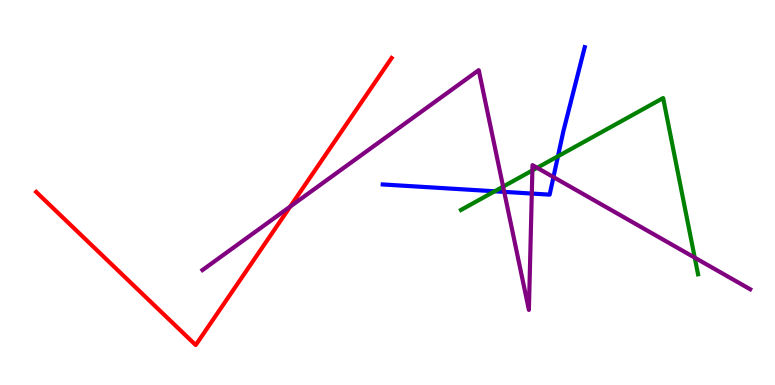[{'lines': ['blue', 'red'], 'intersections': []}, {'lines': ['green', 'red'], 'intersections': []}, {'lines': ['purple', 'red'], 'intersections': [{'x': 3.75, 'y': 4.64}]}, {'lines': ['blue', 'green'], 'intersections': [{'x': 6.38, 'y': 5.03}, {'x': 7.2, 'y': 5.94}]}, {'lines': ['blue', 'purple'], 'intersections': [{'x': 6.51, 'y': 5.02}, {'x': 6.86, 'y': 4.97}, {'x': 7.14, 'y': 5.4}]}, {'lines': ['green', 'purple'], 'intersections': [{'x': 6.49, 'y': 5.15}, {'x': 6.87, 'y': 5.57}, {'x': 6.93, 'y': 5.64}, {'x': 8.96, 'y': 3.31}]}]